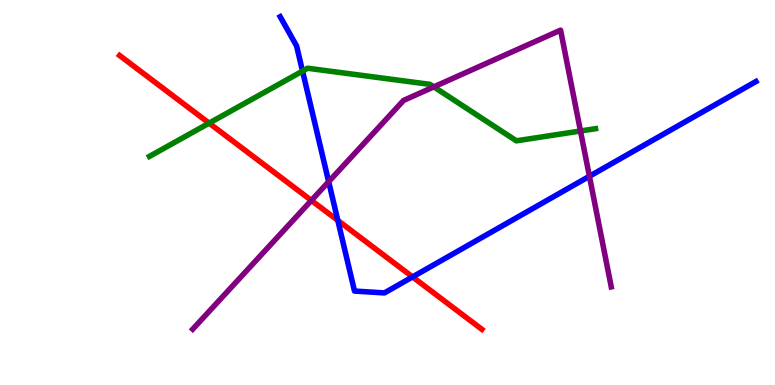[{'lines': ['blue', 'red'], 'intersections': [{'x': 4.36, 'y': 4.27}, {'x': 5.32, 'y': 2.81}]}, {'lines': ['green', 'red'], 'intersections': [{'x': 2.7, 'y': 6.8}]}, {'lines': ['purple', 'red'], 'intersections': [{'x': 4.02, 'y': 4.79}]}, {'lines': ['blue', 'green'], 'intersections': [{'x': 3.9, 'y': 8.15}]}, {'lines': ['blue', 'purple'], 'intersections': [{'x': 4.24, 'y': 5.28}, {'x': 7.61, 'y': 5.42}]}, {'lines': ['green', 'purple'], 'intersections': [{'x': 5.6, 'y': 7.74}, {'x': 7.49, 'y': 6.6}]}]